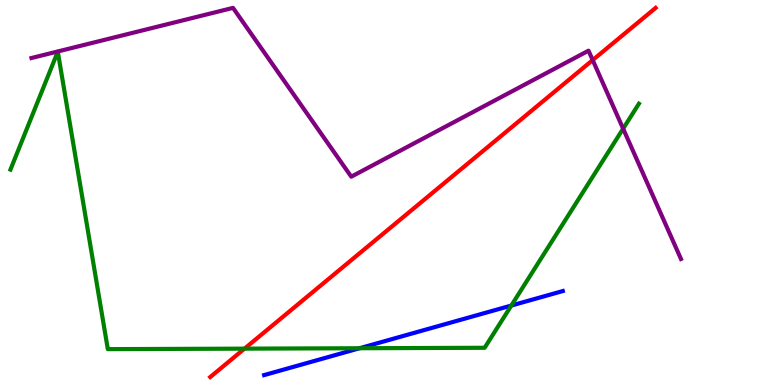[{'lines': ['blue', 'red'], 'intersections': []}, {'lines': ['green', 'red'], 'intersections': [{'x': 3.16, 'y': 0.944}]}, {'lines': ['purple', 'red'], 'intersections': [{'x': 7.65, 'y': 8.44}]}, {'lines': ['blue', 'green'], 'intersections': [{'x': 4.64, 'y': 0.955}, {'x': 6.6, 'y': 2.06}]}, {'lines': ['blue', 'purple'], 'intersections': []}, {'lines': ['green', 'purple'], 'intersections': [{'x': 8.04, 'y': 6.66}]}]